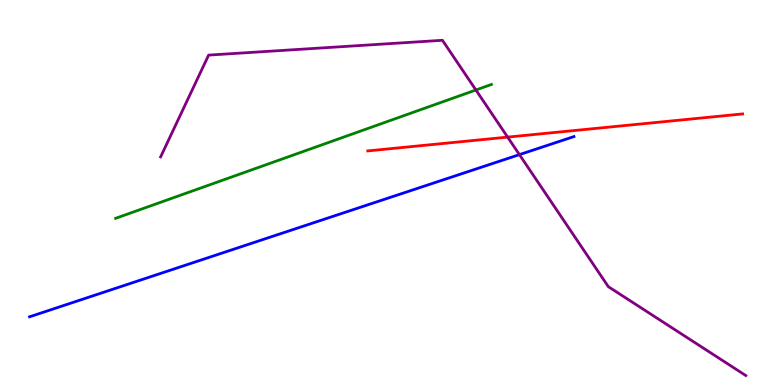[{'lines': ['blue', 'red'], 'intersections': []}, {'lines': ['green', 'red'], 'intersections': []}, {'lines': ['purple', 'red'], 'intersections': [{'x': 6.55, 'y': 6.44}]}, {'lines': ['blue', 'green'], 'intersections': []}, {'lines': ['blue', 'purple'], 'intersections': [{'x': 6.7, 'y': 5.98}]}, {'lines': ['green', 'purple'], 'intersections': [{'x': 6.14, 'y': 7.66}]}]